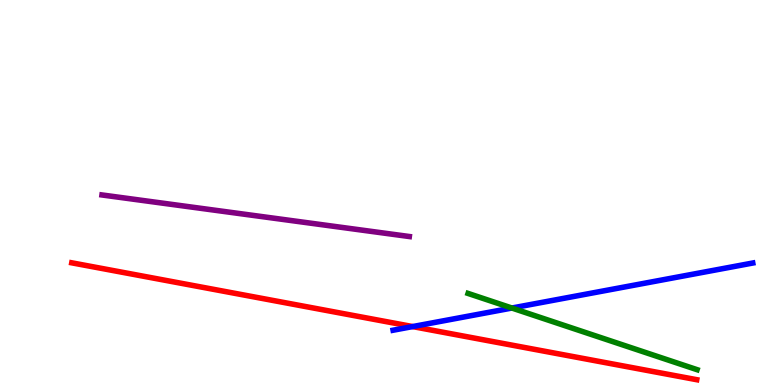[{'lines': ['blue', 'red'], 'intersections': [{'x': 5.32, 'y': 1.52}]}, {'lines': ['green', 'red'], 'intersections': []}, {'lines': ['purple', 'red'], 'intersections': []}, {'lines': ['blue', 'green'], 'intersections': [{'x': 6.61, 'y': 2.0}]}, {'lines': ['blue', 'purple'], 'intersections': []}, {'lines': ['green', 'purple'], 'intersections': []}]